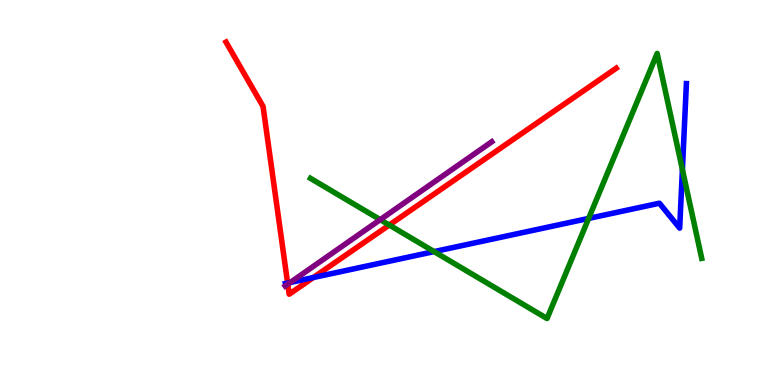[{'lines': ['blue', 'red'], 'intersections': [{'x': 3.71, 'y': 2.65}, {'x': 4.04, 'y': 2.79}]}, {'lines': ['green', 'red'], 'intersections': [{'x': 5.02, 'y': 4.15}]}, {'lines': ['purple', 'red'], 'intersections': [{'x': 3.71, 'y': 2.62}]}, {'lines': ['blue', 'green'], 'intersections': [{'x': 5.6, 'y': 3.47}, {'x': 7.6, 'y': 4.33}, {'x': 8.81, 'y': 5.6}]}, {'lines': ['blue', 'purple'], 'intersections': [{'x': 3.75, 'y': 2.66}]}, {'lines': ['green', 'purple'], 'intersections': [{'x': 4.91, 'y': 4.29}]}]